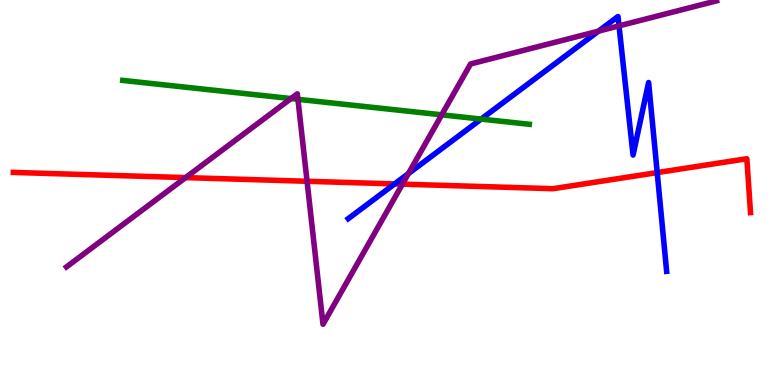[{'lines': ['blue', 'red'], 'intersections': [{'x': 5.09, 'y': 5.22}, {'x': 8.48, 'y': 5.52}]}, {'lines': ['green', 'red'], 'intersections': []}, {'lines': ['purple', 'red'], 'intersections': [{'x': 2.39, 'y': 5.39}, {'x': 3.96, 'y': 5.29}, {'x': 5.19, 'y': 5.22}]}, {'lines': ['blue', 'green'], 'intersections': [{'x': 6.21, 'y': 6.91}]}, {'lines': ['blue', 'purple'], 'intersections': [{'x': 5.27, 'y': 5.49}, {'x': 7.72, 'y': 9.19}, {'x': 7.99, 'y': 9.33}]}, {'lines': ['green', 'purple'], 'intersections': [{'x': 3.75, 'y': 7.44}, {'x': 3.84, 'y': 7.42}, {'x': 5.7, 'y': 7.02}]}]